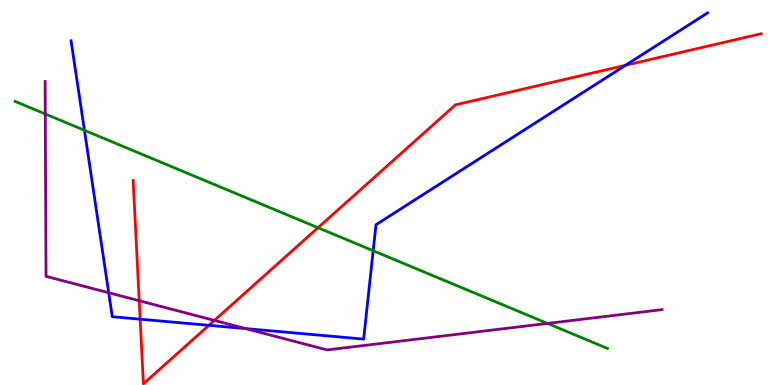[{'lines': ['blue', 'red'], 'intersections': [{'x': 1.81, 'y': 1.71}, {'x': 2.69, 'y': 1.55}, {'x': 8.07, 'y': 8.31}]}, {'lines': ['green', 'red'], 'intersections': [{'x': 4.1, 'y': 4.09}]}, {'lines': ['purple', 'red'], 'intersections': [{'x': 1.8, 'y': 2.19}, {'x': 2.77, 'y': 1.68}]}, {'lines': ['blue', 'green'], 'intersections': [{'x': 1.09, 'y': 6.62}, {'x': 4.82, 'y': 3.49}]}, {'lines': ['blue', 'purple'], 'intersections': [{'x': 1.4, 'y': 2.4}, {'x': 3.17, 'y': 1.47}]}, {'lines': ['green', 'purple'], 'intersections': [{'x': 0.584, 'y': 7.04}, {'x': 7.06, 'y': 1.6}]}]